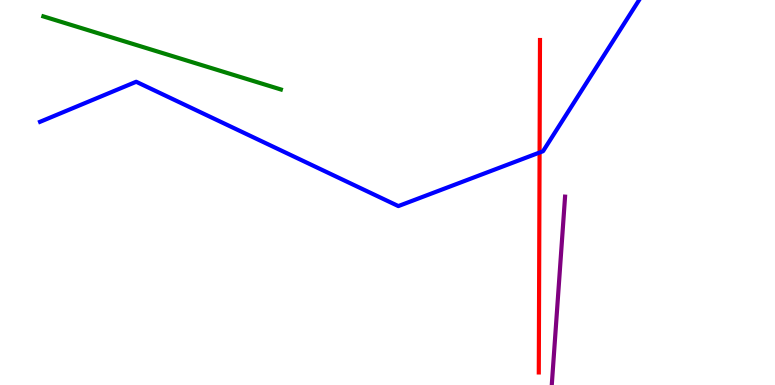[{'lines': ['blue', 'red'], 'intersections': [{'x': 6.96, 'y': 6.04}]}, {'lines': ['green', 'red'], 'intersections': []}, {'lines': ['purple', 'red'], 'intersections': []}, {'lines': ['blue', 'green'], 'intersections': []}, {'lines': ['blue', 'purple'], 'intersections': []}, {'lines': ['green', 'purple'], 'intersections': []}]